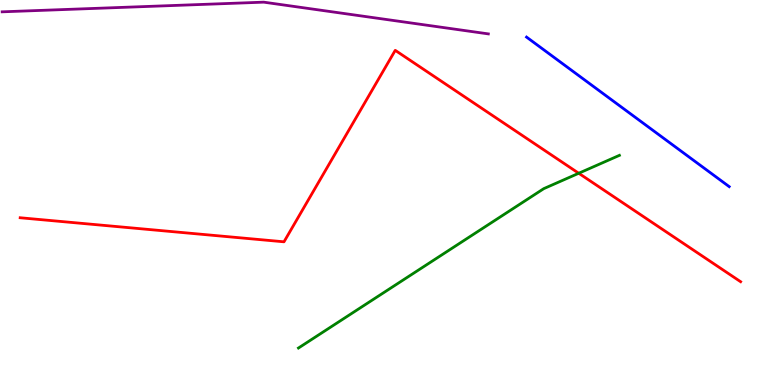[{'lines': ['blue', 'red'], 'intersections': []}, {'lines': ['green', 'red'], 'intersections': [{'x': 7.47, 'y': 5.5}]}, {'lines': ['purple', 'red'], 'intersections': []}, {'lines': ['blue', 'green'], 'intersections': []}, {'lines': ['blue', 'purple'], 'intersections': []}, {'lines': ['green', 'purple'], 'intersections': []}]